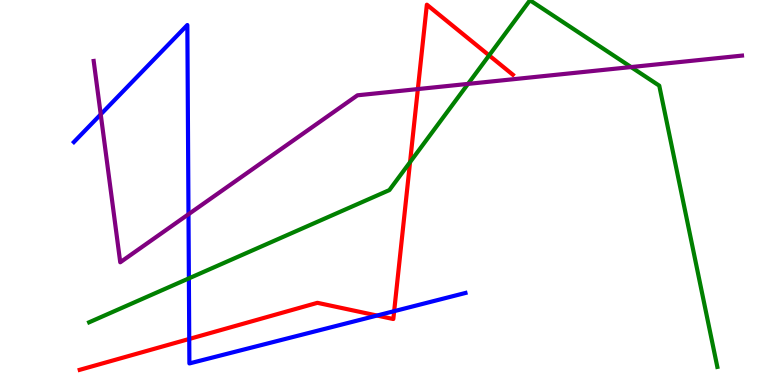[{'lines': ['blue', 'red'], 'intersections': [{'x': 2.44, 'y': 1.2}, {'x': 4.86, 'y': 1.8}, {'x': 5.09, 'y': 1.92}]}, {'lines': ['green', 'red'], 'intersections': [{'x': 5.29, 'y': 5.79}, {'x': 6.31, 'y': 8.56}]}, {'lines': ['purple', 'red'], 'intersections': [{'x': 5.39, 'y': 7.69}]}, {'lines': ['blue', 'green'], 'intersections': [{'x': 2.44, 'y': 2.77}]}, {'lines': ['blue', 'purple'], 'intersections': [{'x': 1.3, 'y': 7.03}, {'x': 2.43, 'y': 4.44}]}, {'lines': ['green', 'purple'], 'intersections': [{'x': 6.04, 'y': 7.82}, {'x': 8.14, 'y': 8.26}]}]